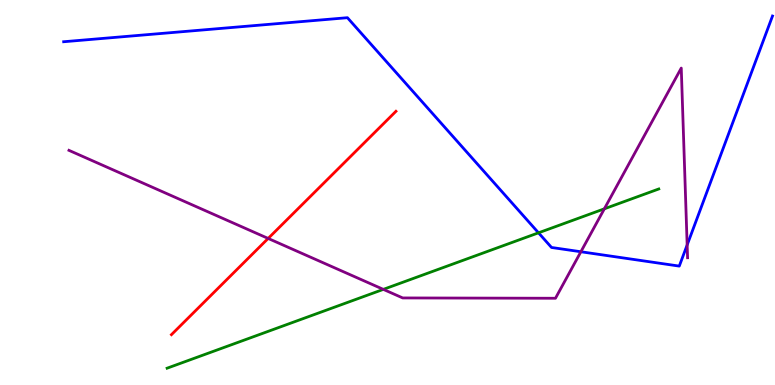[{'lines': ['blue', 'red'], 'intersections': []}, {'lines': ['green', 'red'], 'intersections': []}, {'lines': ['purple', 'red'], 'intersections': [{'x': 3.46, 'y': 3.81}]}, {'lines': ['blue', 'green'], 'intersections': [{'x': 6.95, 'y': 3.95}]}, {'lines': ['blue', 'purple'], 'intersections': [{'x': 7.5, 'y': 3.46}, {'x': 8.87, 'y': 3.64}]}, {'lines': ['green', 'purple'], 'intersections': [{'x': 4.95, 'y': 2.48}, {'x': 7.8, 'y': 4.58}]}]